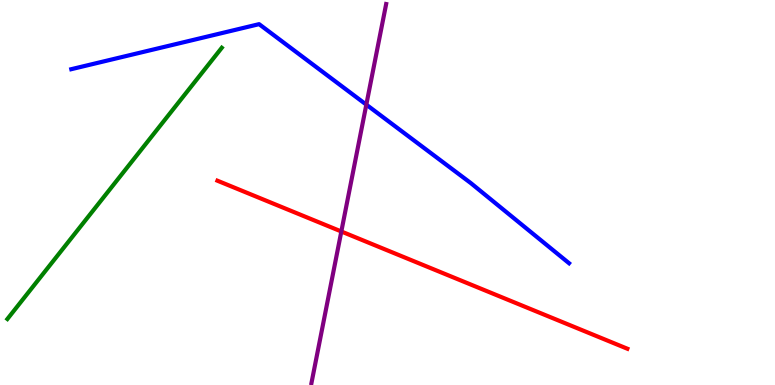[{'lines': ['blue', 'red'], 'intersections': []}, {'lines': ['green', 'red'], 'intersections': []}, {'lines': ['purple', 'red'], 'intersections': [{'x': 4.4, 'y': 3.99}]}, {'lines': ['blue', 'green'], 'intersections': []}, {'lines': ['blue', 'purple'], 'intersections': [{'x': 4.73, 'y': 7.28}]}, {'lines': ['green', 'purple'], 'intersections': []}]